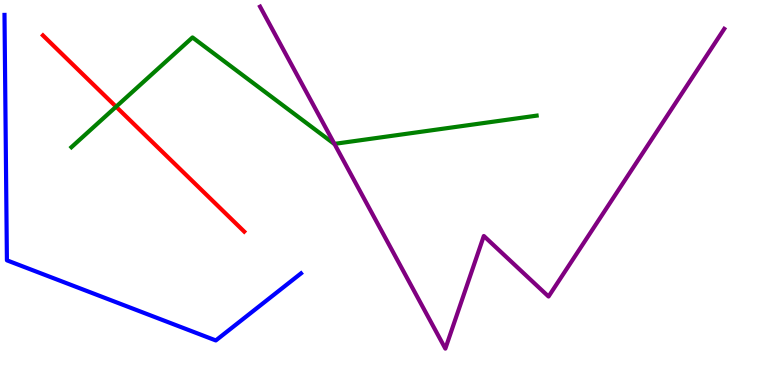[{'lines': ['blue', 'red'], 'intersections': []}, {'lines': ['green', 'red'], 'intersections': [{'x': 1.5, 'y': 7.23}]}, {'lines': ['purple', 'red'], 'intersections': []}, {'lines': ['blue', 'green'], 'intersections': []}, {'lines': ['blue', 'purple'], 'intersections': []}, {'lines': ['green', 'purple'], 'intersections': [{'x': 4.32, 'y': 6.26}]}]